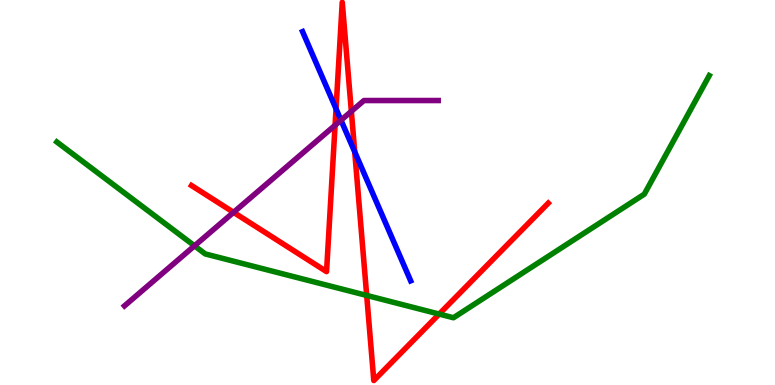[{'lines': ['blue', 'red'], 'intersections': [{'x': 4.34, 'y': 7.17}, {'x': 4.58, 'y': 6.06}]}, {'lines': ['green', 'red'], 'intersections': [{'x': 4.73, 'y': 2.33}, {'x': 5.67, 'y': 1.84}]}, {'lines': ['purple', 'red'], 'intersections': [{'x': 3.01, 'y': 4.48}, {'x': 4.32, 'y': 6.75}, {'x': 4.53, 'y': 7.11}]}, {'lines': ['blue', 'green'], 'intersections': []}, {'lines': ['blue', 'purple'], 'intersections': [{'x': 4.4, 'y': 6.88}]}, {'lines': ['green', 'purple'], 'intersections': [{'x': 2.51, 'y': 3.61}]}]